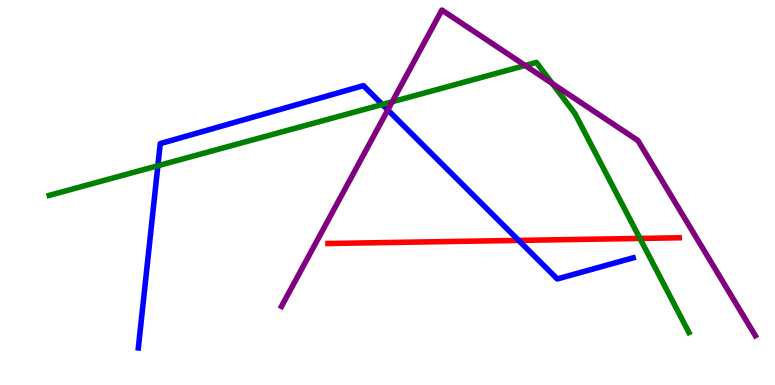[{'lines': ['blue', 'red'], 'intersections': [{'x': 6.69, 'y': 3.76}]}, {'lines': ['green', 'red'], 'intersections': [{'x': 8.26, 'y': 3.81}]}, {'lines': ['purple', 'red'], 'intersections': []}, {'lines': ['blue', 'green'], 'intersections': [{'x': 2.04, 'y': 5.69}, {'x': 4.93, 'y': 7.29}]}, {'lines': ['blue', 'purple'], 'intersections': [{'x': 5.0, 'y': 7.14}]}, {'lines': ['green', 'purple'], 'intersections': [{'x': 5.06, 'y': 7.36}, {'x': 6.78, 'y': 8.3}, {'x': 7.13, 'y': 7.83}]}]